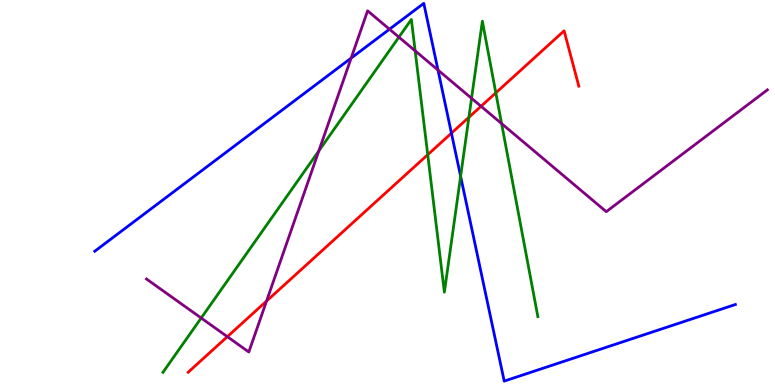[{'lines': ['blue', 'red'], 'intersections': [{'x': 5.82, 'y': 6.54}]}, {'lines': ['green', 'red'], 'intersections': [{'x': 5.52, 'y': 5.98}, {'x': 6.05, 'y': 6.95}, {'x': 6.4, 'y': 7.59}]}, {'lines': ['purple', 'red'], 'intersections': [{'x': 2.93, 'y': 1.26}, {'x': 3.44, 'y': 2.18}, {'x': 6.21, 'y': 7.24}]}, {'lines': ['blue', 'green'], 'intersections': [{'x': 5.94, 'y': 5.42}]}, {'lines': ['blue', 'purple'], 'intersections': [{'x': 4.53, 'y': 8.49}, {'x': 5.03, 'y': 9.24}, {'x': 5.65, 'y': 8.18}]}, {'lines': ['green', 'purple'], 'intersections': [{'x': 2.6, 'y': 1.74}, {'x': 4.11, 'y': 6.08}, {'x': 5.15, 'y': 9.04}, {'x': 5.36, 'y': 8.68}, {'x': 6.08, 'y': 7.45}, {'x': 6.47, 'y': 6.79}]}]